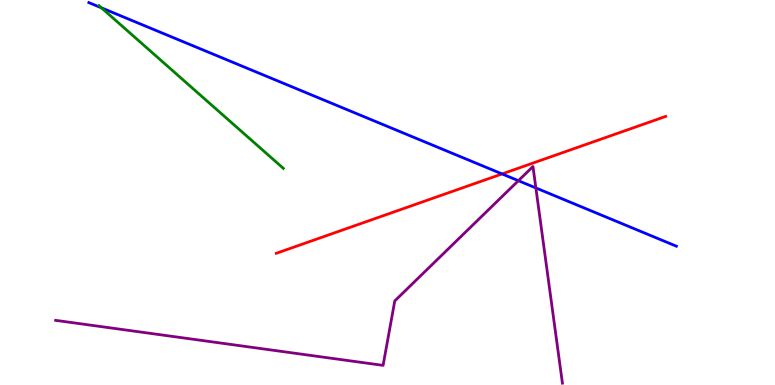[{'lines': ['blue', 'red'], 'intersections': [{'x': 6.48, 'y': 5.48}]}, {'lines': ['green', 'red'], 'intersections': []}, {'lines': ['purple', 'red'], 'intersections': []}, {'lines': ['blue', 'green'], 'intersections': [{'x': 1.31, 'y': 9.8}]}, {'lines': ['blue', 'purple'], 'intersections': [{'x': 6.69, 'y': 5.31}, {'x': 6.91, 'y': 5.12}]}, {'lines': ['green', 'purple'], 'intersections': []}]